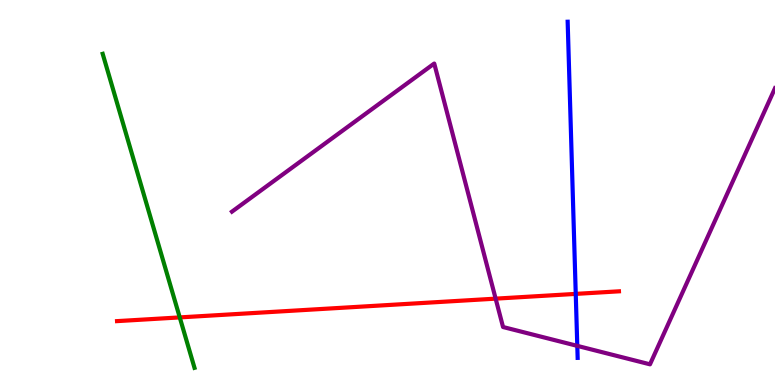[{'lines': ['blue', 'red'], 'intersections': [{'x': 7.43, 'y': 2.37}]}, {'lines': ['green', 'red'], 'intersections': [{'x': 2.32, 'y': 1.76}]}, {'lines': ['purple', 'red'], 'intersections': [{'x': 6.4, 'y': 2.24}]}, {'lines': ['blue', 'green'], 'intersections': []}, {'lines': ['blue', 'purple'], 'intersections': [{'x': 7.45, 'y': 1.02}]}, {'lines': ['green', 'purple'], 'intersections': []}]